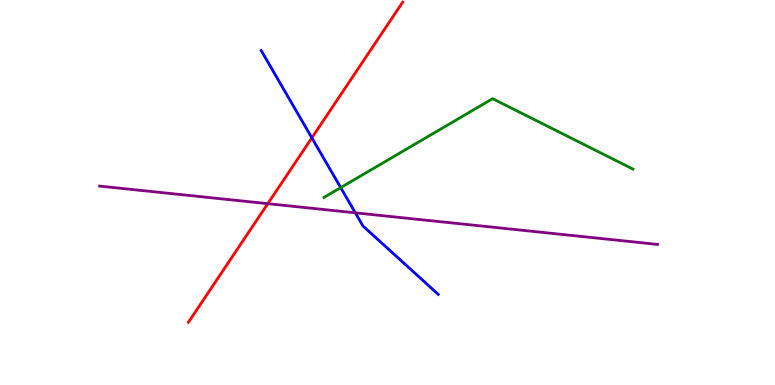[{'lines': ['blue', 'red'], 'intersections': [{'x': 4.02, 'y': 6.42}]}, {'lines': ['green', 'red'], 'intersections': []}, {'lines': ['purple', 'red'], 'intersections': [{'x': 3.46, 'y': 4.71}]}, {'lines': ['blue', 'green'], 'intersections': [{'x': 4.4, 'y': 5.13}]}, {'lines': ['blue', 'purple'], 'intersections': [{'x': 4.58, 'y': 4.47}]}, {'lines': ['green', 'purple'], 'intersections': []}]